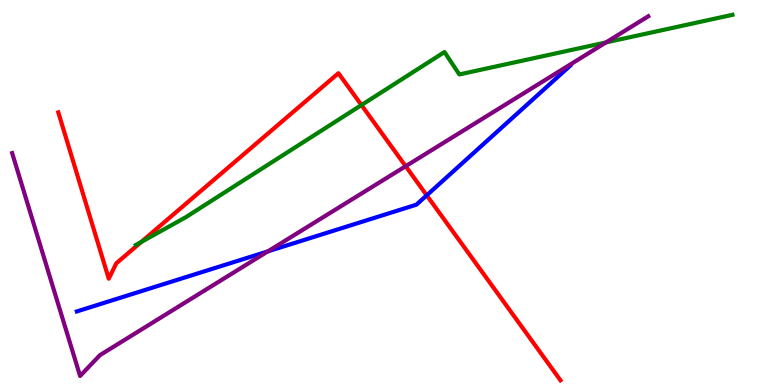[{'lines': ['blue', 'red'], 'intersections': [{'x': 5.51, 'y': 4.93}]}, {'lines': ['green', 'red'], 'intersections': [{'x': 1.82, 'y': 3.71}, {'x': 4.66, 'y': 7.27}]}, {'lines': ['purple', 'red'], 'intersections': [{'x': 5.23, 'y': 5.68}]}, {'lines': ['blue', 'green'], 'intersections': []}, {'lines': ['blue', 'purple'], 'intersections': [{'x': 3.46, 'y': 3.47}]}, {'lines': ['green', 'purple'], 'intersections': [{'x': 7.82, 'y': 8.9}]}]